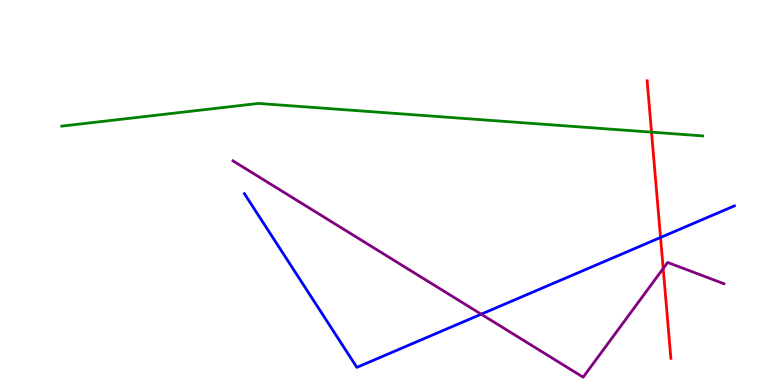[{'lines': ['blue', 'red'], 'intersections': [{'x': 8.52, 'y': 3.83}]}, {'lines': ['green', 'red'], 'intersections': [{'x': 8.41, 'y': 6.57}]}, {'lines': ['purple', 'red'], 'intersections': [{'x': 8.56, 'y': 3.03}]}, {'lines': ['blue', 'green'], 'intersections': []}, {'lines': ['blue', 'purple'], 'intersections': [{'x': 6.21, 'y': 1.84}]}, {'lines': ['green', 'purple'], 'intersections': []}]